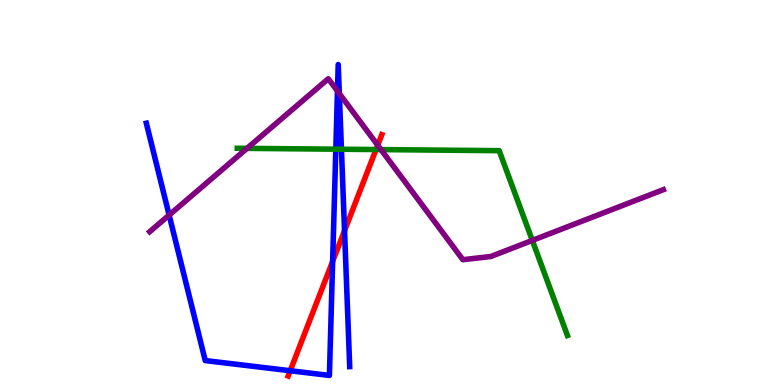[{'lines': ['blue', 'red'], 'intersections': [{'x': 3.74, 'y': 0.371}, {'x': 4.29, 'y': 3.21}, {'x': 4.45, 'y': 4.01}]}, {'lines': ['green', 'red'], 'intersections': [{'x': 4.85, 'y': 6.12}]}, {'lines': ['purple', 'red'], 'intersections': [{'x': 4.87, 'y': 6.23}]}, {'lines': ['blue', 'green'], 'intersections': [{'x': 4.33, 'y': 6.13}, {'x': 4.41, 'y': 6.12}]}, {'lines': ['blue', 'purple'], 'intersections': [{'x': 2.18, 'y': 4.41}, {'x': 4.35, 'y': 7.63}, {'x': 4.38, 'y': 7.57}]}, {'lines': ['green', 'purple'], 'intersections': [{'x': 3.19, 'y': 6.15}, {'x': 4.92, 'y': 6.11}, {'x': 6.87, 'y': 3.76}]}]